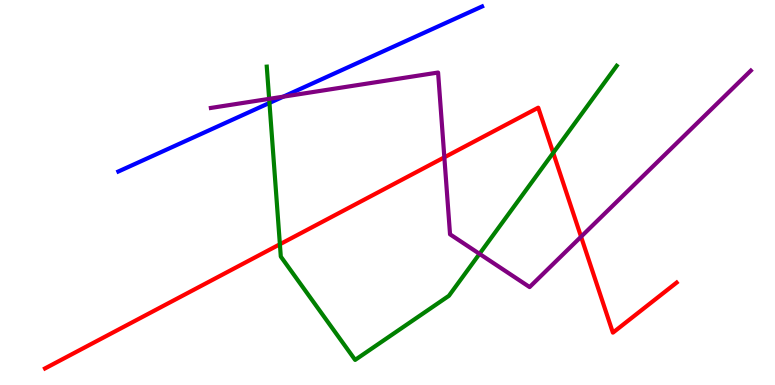[{'lines': ['blue', 'red'], 'intersections': []}, {'lines': ['green', 'red'], 'intersections': [{'x': 3.61, 'y': 3.66}, {'x': 7.14, 'y': 6.03}]}, {'lines': ['purple', 'red'], 'intersections': [{'x': 5.73, 'y': 5.91}, {'x': 7.5, 'y': 3.85}]}, {'lines': ['blue', 'green'], 'intersections': [{'x': 3.48, 'y': 7.33}]}, {'lines': ['blue', 'purple'], 'intersections': [{'x': 3.66, 'y': 7.49}]}, {'lines': ['green', 'purple'], 'intersections': [{'x': 3.47, 'y': 7.43}, {'x': 6.19, 'y': 3.41}]}]